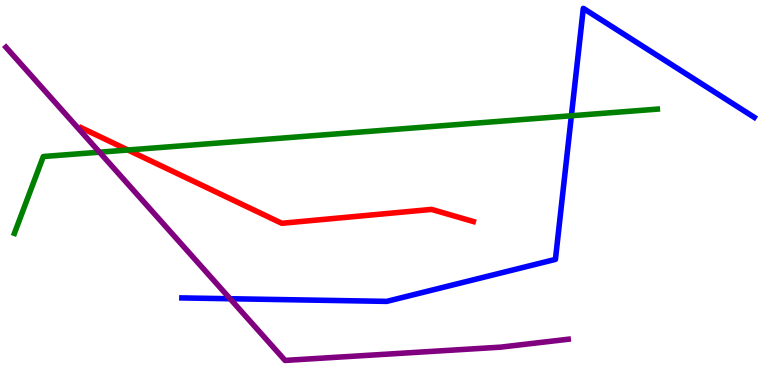[{'lines': ['blue', 'red'], 'intersections': []}, {'lines': ['green', 'red'], 'intersections': [{'x': 1.65, 'y': 6.1}]}, {'lines': ['purple', 'red'], 'intersections': []}, {'lines': ['blue', 'green'], 'intersections': [{'x': 7.37, 'y': 6.99}]}, {'lines': ['blue', 'purple'], 'intersections': [{'x': 2.97, 'y': 2.24}]}, {'lines': ['green', 'purple'], 'intersections': [{'x': 1.28, 'y': 6.05}]}]